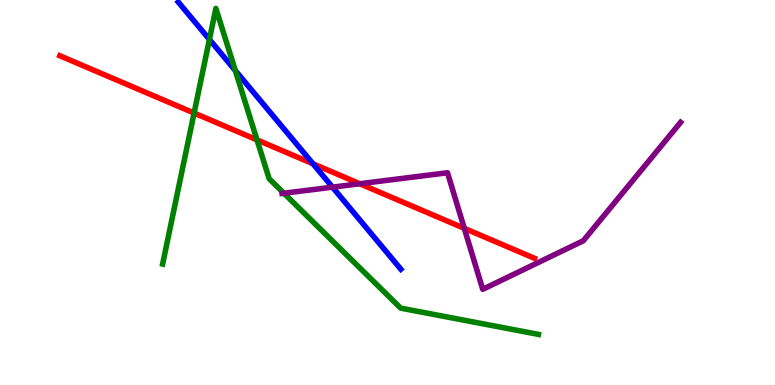[{'lines': ['blue', 'red'], 'intersections': [{'x': 4.04, 'y': 5.75}]}, {'lines': ['green', 'red'], 'intersections': [{'x': 2.5, 'y': 7.06}, {'x': 3.32, 'y': 6.37}]}, {'lines': ['purple', 'red'], 'intersections': [{'x': 4.64, 'y': 5.23}, {'x': 5.99, 'y': 4.07}]}, {'lines': ['blue', 'green'], 'intersections': [{'x': 2.7, 'y': 8.98}, {'x': 3.04, 'y': 8.17}]}, {'lines': ['blue', 'purple'], 'intersections': [{'x': 4.29, 'y': 5.14}]}, {'lines': ['green', 'purple'], 'intersections': [{'x': 3.66, 'y': 4.98}]}]